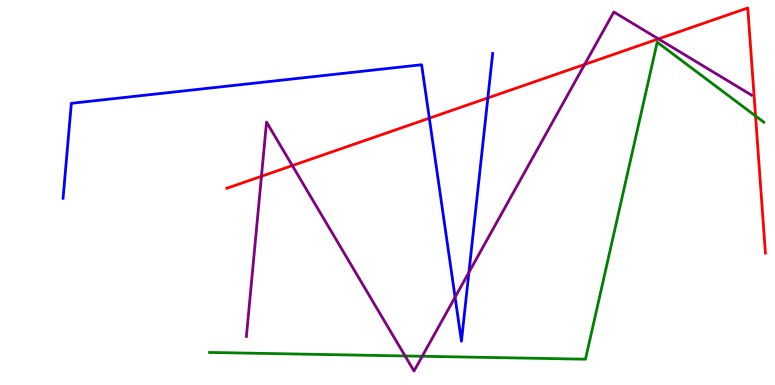[{'lines': ['blue', 'red'], 'intersections': [{'x': 5.54, 'y': 6.93}, {'x': 6.29, 'y': 7.46}]}, {'lines': ['green', 'red'], 'intersections': [{'x': 9.75, 'y': 6.99}]}, {'lines': ['purple', 'red'], 'intersections': [{'x': 3.37, 'y': 5.42}, {'x': 3.77, 'y': 5.7}, {'x': 7.54, 'y': 8.33}, {'x': 8.5, 'y': 8.99}]}, {'lines': ['blue', 'green'], 'intersections': []}, {'lines': ['blue', 'purple'], 'intersections': [{'x': 5.87, 'y': 2.28}, {'x': 6.05, 'y': 2.93}]}, {'lines': ['green', 'purple'], 'intersections': [{'x': 5.23, 'y': 0.754}, {'x': 5.45, 'y': 0.746}]}]